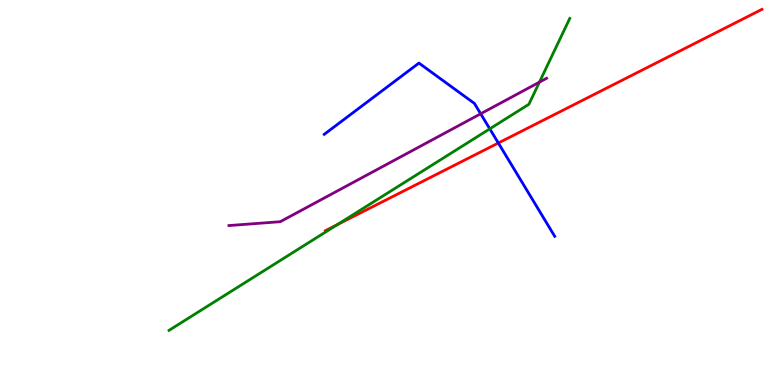[{'lines': ['blue', 'red'], 'intersections': [{'x': 6.43, 'y': 6.29}]}, {'lines': ['green', 'red'], 'intersections': [{'x': 4.35, 'y': 4.16}]}, {'lines': ['purple', 'red'], 'intersections': []}, {'lines': ['blue', 'green'], 'intersections': [{'x': 6.32, 'y': 6.65}]}, {'lines': ['blue', 'purple'], 'intersections': [{'x': 6.2, 'y': 7.04}]}, {'lines': ['green', 'purple'], 'intersections': [{'x': 6.96, 'y': 7.87}]}]